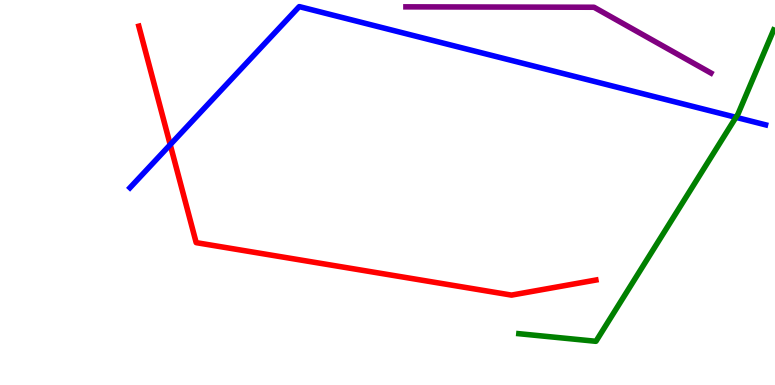[{'lines': ['blue', 'red'], 'intersections': [{'x': 2.2, 'y': 6.24}]}, {'lines': ['green', 'red'], 'intersections': []}, {'lines': ['purple', 'red'], 'intersections': []}, {'lines': ['blue', 'green'], 'intersections': [{'x': 9.5, 'y': 6.95}]}, {'lines': ['blue', 'purple'], 'intersections': []}, {'lines': ['green', 'purple'], 'intersections': []}]